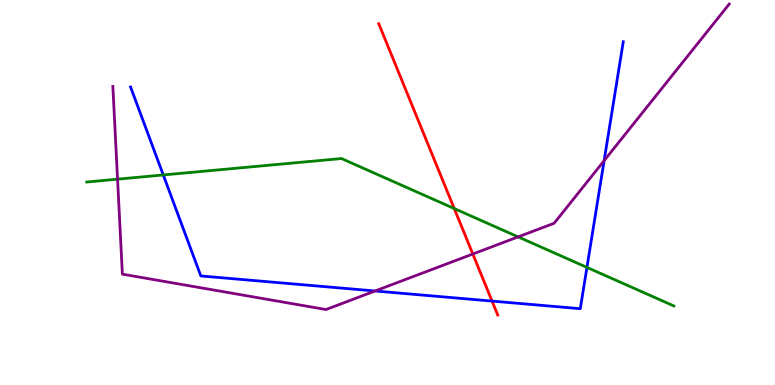[{'lines': ['blue', 'red'], 'intersections': [{'x': 6.35, 'y': 2.18}]}, {'lines': ['green', 'red'], 'intersections': [{'x': 5.86, 'y': 4.58}]}, {'lines': ['purple', 'red'], 'intersections': [{'x': 6.1, 'y': 3.4}]}, {'lines': ['blue', 'green'], 'intersections': [{'x': 2.11, 'y': 5.46}, {'x': 7.57, 'y': 3.05}]}, {'lines': ['blue', 'purple'], 'intersections': [{'x': 4.84, 'y': 2.44}, {'x': 7.8, 'y': 5.83}]}, {'lines': ['green', 'purple'], 'intersections': [{'x': 1.52, 'y': 5.35}, {'x': 6.69, 'y': 3.85}]}]